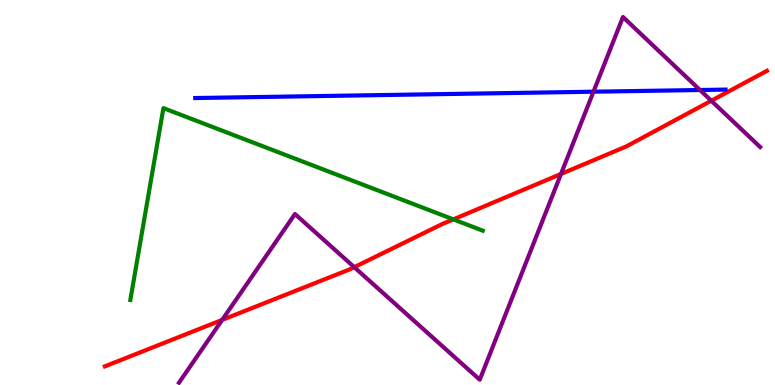[{'lines': ['blue', 'red'], 'intersections': []}, {'lines': ['green', 'red'], 'intersections': [{'x': 5.85, 'y': 4.3}]}, {'lines': ['purple', 'red'], 'intersections': [{'x': 2.87, 'y': 1.69}, {'x': 4.57, 'y': 3.06}, {'x': 7.24, 'y': 5.48}, {'x': 9.18, 'y': 7.38}]}, {'lines': ['blue', 'green'], 'intersections': []}, {'lines': ['blue', 'purple'], 'intersections': [{'x': 7.66, 'y': 7.62}, {'x': 9.03, 'y': 7.66}]}, {'lines': ['green', 'purple'], 'intersections': []}]